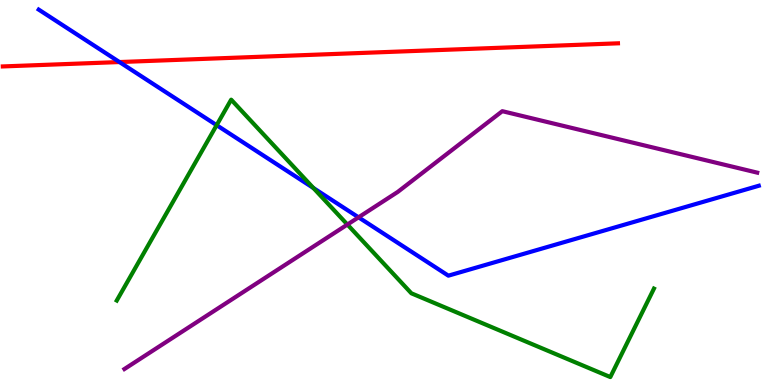[{'lines': ['blue', 'red'], 'intersections': [{'x': 1.54, 'y': 8.39}]}, {'lines': ['green', 'red'], 'intersections': []}, {'lines': ['purple', 'red'], 'intersections': []}, {'lines': ['blue', 'green'], 'intersections': [{'x': 2.8, 'y': 6.75}, {'x': 4.04, 'y': 5.12}]}, {'lines': ['blue', 'purple'], 'intersections': [{'x': 4.63, 'y': 4.36}]}, {'lines': ['green', 'purple'], 'intersections': [{'x': 4.48, 'y': 4.17}]}]